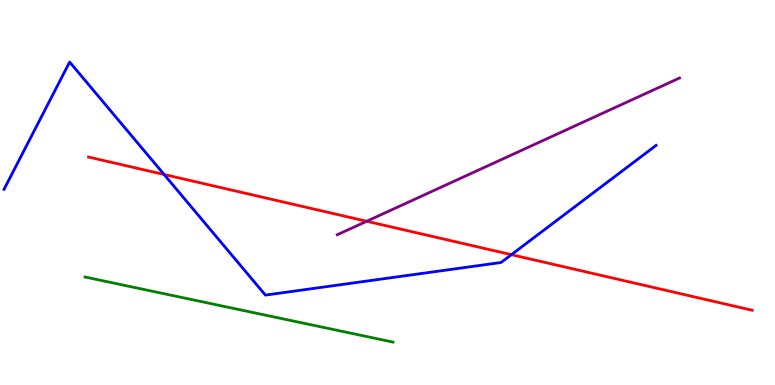[{'lines': ['blue', 'red'], 'intersections': [{'x': 2.12, 'y': 5.47}, {'x': 6.6, 'y': 3.39}]}, {'lines': ['green', 'red'], 'intersections': []}, {'lines': ['purple', 'red'], 'intersections': [{'x': 4.73, 'y': 4.25}]}, {'lines': ['blue', 'green'], 'intersections': []}, {'lines': ['blue', 'purple'], 'intersections': []}, {'lines': ['green', 'purple'], 'intersections': []}]